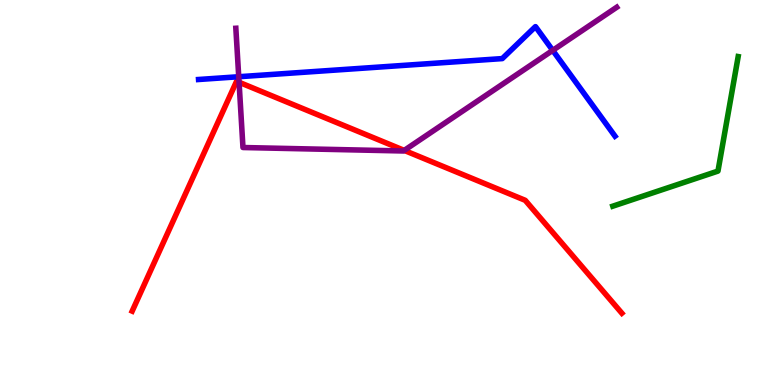[{'lines': ['blue', 'red'], 'intersections': []}, {'lines': ['green', 'red'], 'intersections': []}, {'lines': ['purple', 'red'], 'intersections': [{'x': 3.08, 'y': 7.86}, {'x': 5.22, 'y': 6.09}]}, {'lines': ['blue', 'green'], 'intersections': []}, {'lines': ['blue', 'purple'], 'intersections': [{'x': 3.08, 'y': 8.01}, {'x': 7.13, 'y': 8.69}]}, {'lines': ['green', 'purple'], 'intersections': []}]